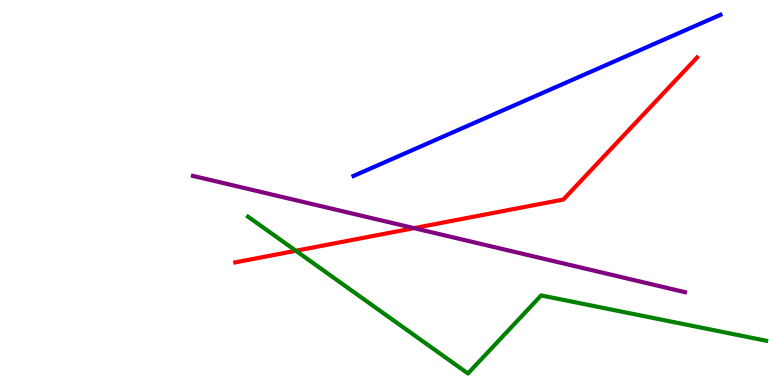[{'lines': ['blue', 'red'], 'intersections': []}, {'lines': ['green', 'red'], 'intersections': [{'x': 3.82, 'y': 3.49}]}, {'lines': ['purple', 'red'], 'intersections': [{'x': 5.34, 'y': 4.07}]}, {'lines': ['blue', 'green'], 'intersections': []}, {'lines': ['blue', 'purple'], 'intersections': []}, {'lines': ['green', 'purple'], 'intersections': []}]